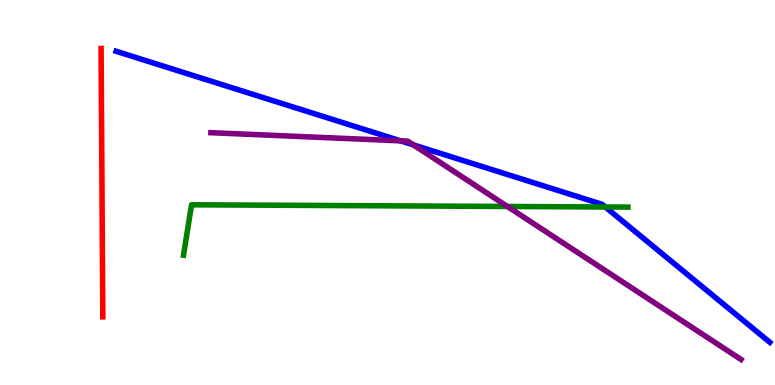[{'lines': ['blue', 'red'], 'intersections': []}, {'lines': ['green', 'red'], 'intersections': []}, {'lines': ['purple', 'red'], 'intersections': []}, {'lines': ['blue', 'green'], 'intersections': [{'x': 7.81, 'y': 4.62}]}, {'lines': ['blue', 'purple'], 'intersections': [{'x': 5.17, 'y': 6.34}, {'x': 5.33, 'y': 6.24}]}, {'lines': ['green', 'purple'], 'intersections': [{'x': 6.55, 'y': 4.64}]}]